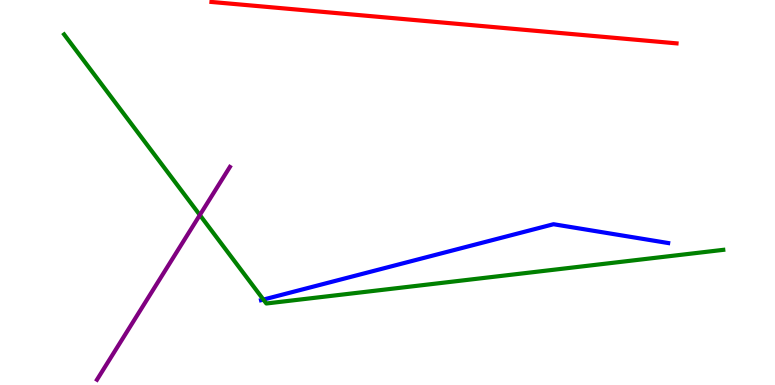[{'lines': ['blue', 'red'], 'intersections': []}, {'lines': ['green', 'red'], 'intersections': []}, {'lines': ['purple', 'red'], 'intersections': []}, {'lines': ['blue', 'green'], 'intersections': [{'x': 3.4, 'y': 2.22}]}, {'lines': ['blue', 'purple'], 'intersections': []}, {'lines': ['green', 'purple'], 'intersections': [{'x': 2.58, 'y': 4.42}]}]